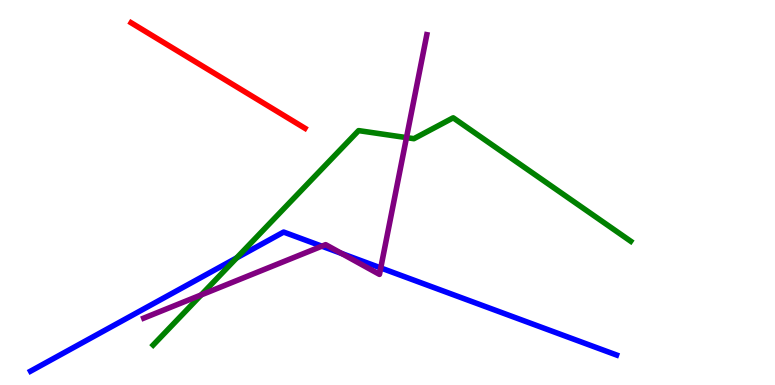[{'lines': ['blue', 'red'], 'intersections': []}, {'lines': ['green', 'red'], 'intersections': []}, {'lines': ['purple', 'red'], 'intersections': []}, {'lines': ['blue', 'green'], 'intersections': [{'x': 3.05, 'y': 3.3}]}, {'lines': ['blue', 'purple'], 'intersections': [{'x': 4.15, 'y': 3.61}, {'x': 4.41, 'y': 3.42}, {'x': 4.91, 'y': 3.04}]}, {'lines': ['green', 'purple'], 'intersections': [{'x': 2.6, 'y': 2.34}, {'x': 5.25, 'y': 6.43}]}]